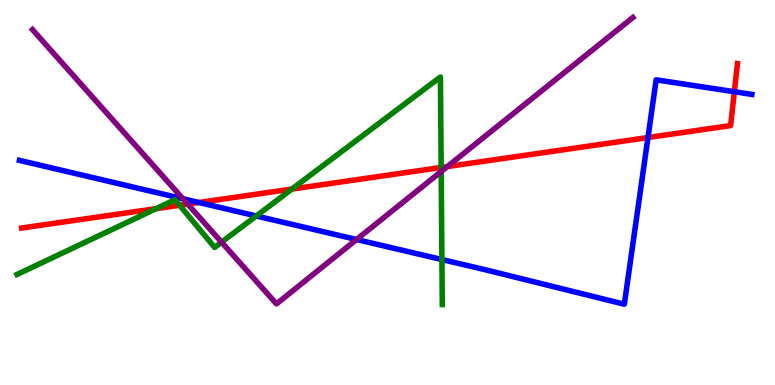[{'lines': ['blue', 'red'], 'intersections': [{'x': 2.57, 'y': 4.74}, {'x': 8.36, 'y': 6.43}, {'x': 9.48, 'y': 7.62}]}, {'lines': ['green', 'red'], 'intersections': [{'x': 2.01, 'y': 4.58}, {'x': 2.32, 'y': 4.67}, {'x': 3.77, 'y': 5.09}, {'x': 5.69, 'y': 5.65}]}, {'lines': ['purple', 'red'], 'intersections': [{'x': 2.42, 'y': 4.7}, {'x': 5.77, 'y': 5.67}]}, {'lines': ['blue', 'green'], 'intersections': [{'x': 3.31, 'y': 4.39}, {'x': 5.7, 'y': 3.26}]}, {'lines': ['blue', 'purple'], 'intersections': [{'x': 2.36, 'y': 4.84}, {'x': 4.6, 'y': 3.78}]}, {'lines': ['green', 'purple'], 'intersections': [{'x': 2.86, 'y': 3.71}, {'x': 5.69, 'y': 5.54}]}]